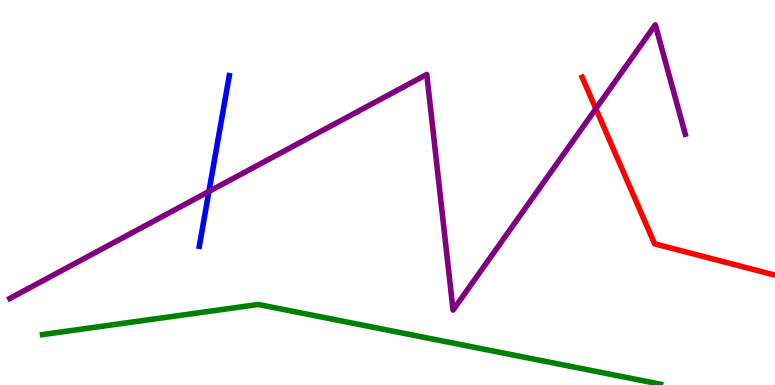[{'lines': ['blue', 'red'], 'intersections': []}, {'lines': ['green', 'red'], 'intersections': []}, {'lines': ['purple', 'red'], 'intersections': [{'x': 7.69, 'y': 7.18}]}, {'lines': ['blue', 'green'], 'intersections': []}, {'lines': ['blue', 'purple'], 'intersections': [{'x': 2.7, 'y': 5.03}]}, {'lines': ['green', 'purple'], 'intersections': []}]